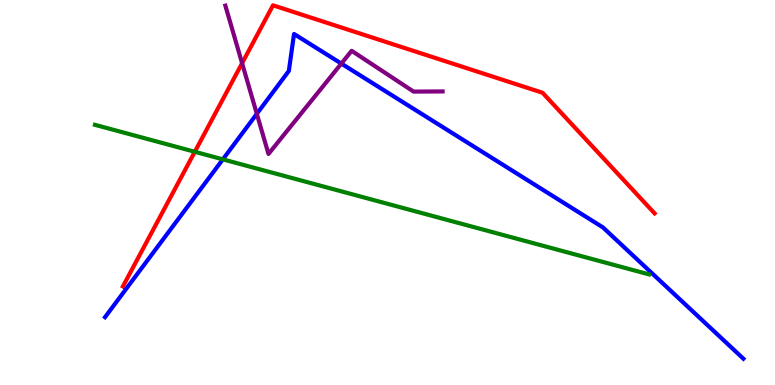[{'lines': ['blue', 'red'], 'intersections': []}, {'lines': ['green', 'red'], 'intersections': [{'x': 2.51, 'y': 6.06}]}, {'lines': ['purple', 'red'], 'intersections': [{'x': 3.12, 'y': 8.36}]}, {'lines': ['blue', 'green'], 'intersections': [{'x': 2.88, 'y': 5.86}]}, {'lines': ['blue', 'purple'], 'intersections': [{'x': 3.31, 'y': 7.04}, {'x': 4.4, 'y': 8.35}]}, {'lines': ['green', 'purple'], 'intersections': []}]